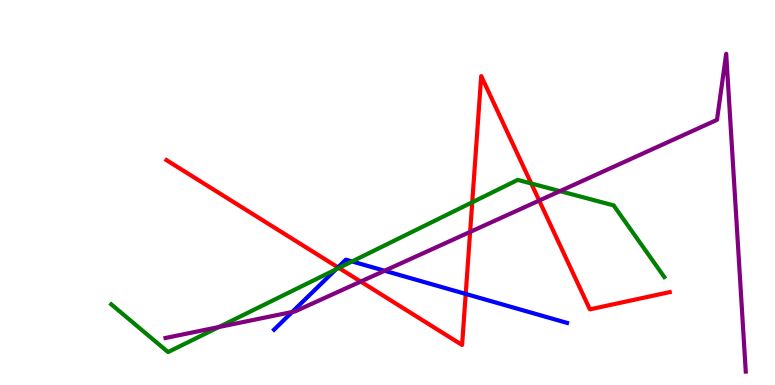[{'lines': ['blue', 'red'], 'intersections': [{'x': 4.36, 'y': 3.06}, {'x': 6.01, 'y': 2.37}]}, {'lines': ['green', 'red'], 'intersections': [{'x': 4.37, 'y': 3.04}, {'x': 6.09, 'y': 4.75}, {'x': 6.85, 'y': 5.23}]}, {'lines': ['purple', 'red'], 'intersections': [{'x': 4.65, 'y': 2.69}, {'x': 6.07, 'y': 3.98}, {'x': 6.96, 'y': 4.79}]}, {'lines': ['blue', 'green'], 'intersections': [{'x': 4.33, 'y': 3.0}, {'x': 4.54, 'y': 3.21}]}, {'lines': ['blue', 'purple'], 'intersections': [{'x': 3.77, 'y': 1.9}, {'x': 4.96, 'y': 2.97}]}, {'lines': ['green', 'purple'], 'intersections': [{'x': 2.82, 'y': 1.51}, {'x': 7.23, 'y': 5.04}]}]